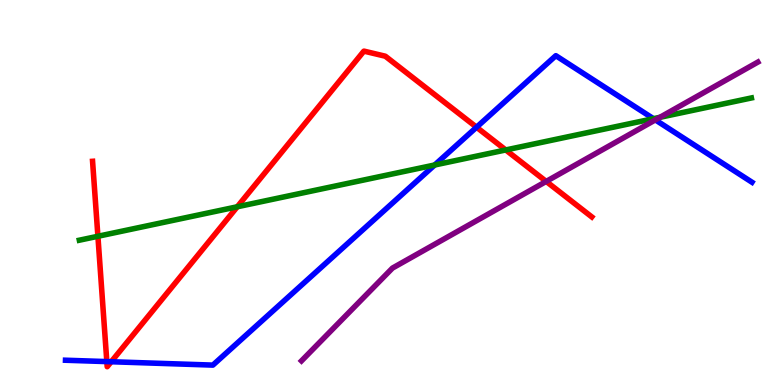[{'lines': ['blue', 'red'], 'intersections': [{'x': 1.38, 'y': 0.608}, {'x': 1.44, 'y': 0.604}, {'x': 6.15, 'y': 6.7}]}, {'lines': ['green', 'red'], 'intersections': [{'x': 1.26, 'y': 3.86}, {'x': 3.06, 'y': 4.63}, {'x': 6.53, 'y': 6.11}]}, {'lines': ['purple', 'red'], 'intersections': [{'x': 7.05, 'y': 5.29}]}, {'lines': ['blue', 'green'], 'intersections': [{'x': 5.61, 'y': 5.71}, {'x': 8.43, 'y': 6.92}]}, {'lines': ['blue', 'purple'], 'intersections': [{'x': 8.46, 'y': 6.89}]}, {'lines': ['green', 'purple'], 'intersections': [{'x': 8.52, 'y': 6.95}]}]